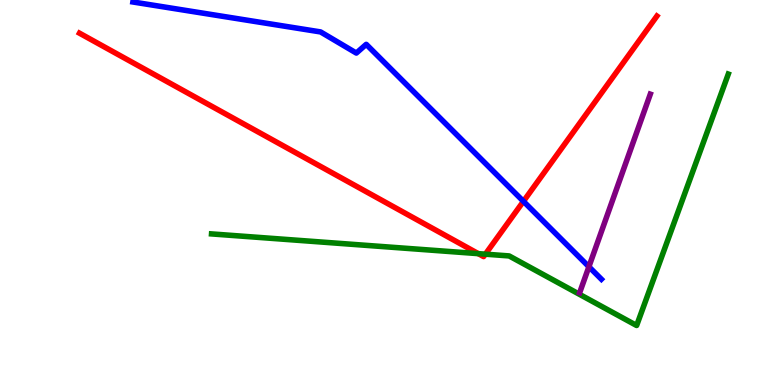[{'lines': ['blue', 'red'], 'intersections': [{'x': 6.75, 'y': 4.77}]}, {'lines': ['green', 'red'], 'intersections': [{'x': 6.17, 'y': 3.41}, {'x': 6.26, 'y': 3.4}]}, {'lines': ['purple', 'red'], 'intersections': []}, {'lines': ['blue', 'green'], 'intersections': []}, {'lines': ['blue', 'purple'], 'intersections': [{'x': 7.6, 'y': 3.07}]}, {'lines': ['green', 'purple'], 'intersections': []}]